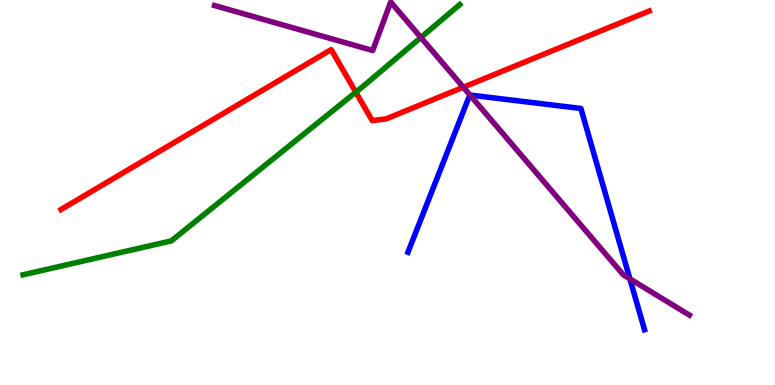[{'lines': ['blue', 'red'], 'intersections': []}, {'lines': ['green', 'red'], 'intersections': [{'x': 4.59, 'y': 7.61}]}, {'lines': ['purple', 'red'], 'intersections': [{'x': 5.98, 'y': 7.73}]}, {'lines': ['blue', 'green'], 'intersections': []}, {'lines': ['blue', 'purple'], 'intersections': [{'x': 6.06, 'y': 7.53}, {'x': 8.13, 'y': 2.76}]}, {'lines': ['green', 'purple'], 'intersections': [{'x': 5.43, 'y': 9.03}]}]